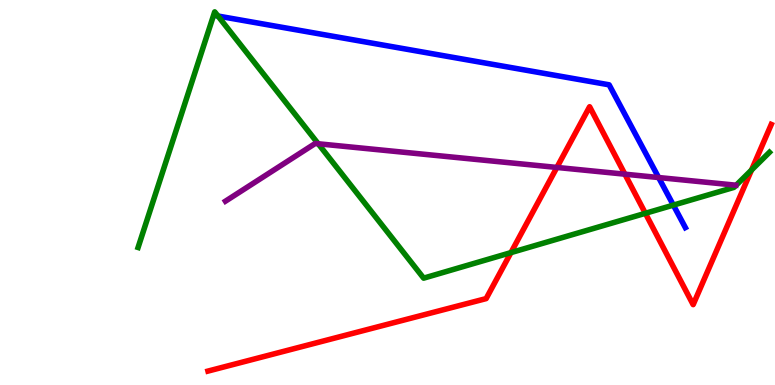[{'lines': ['blue', 'red'], 'intersections': []}, {'lines': ['green', 'red'], 'intersections': [{'x': 6.59, 'y': 3.44}, {'x': 8.33, 'y': 4.46}, {'x': 9.7, 'y': 5.58}]}, {'lines': ['purple', 'red'], 'intersections': [{'x': 7.19, 'y': 5.65}, {'x': 8.06, 'y': 5.48}]}, {'lines': ['blue', 'green'], 'intersections': [{'x': 2.81, 'y': 9.58}, {'x': 8.69, 'y': 4.67}]}, {'lines': ['blue', 'purple'], 'intersections': [{'x': 8.5, 'y': 5.39}]}, {'lines': ['green', 'purple'], 'intersections': [{'x': 4.11, 'y': 6.27}]}]